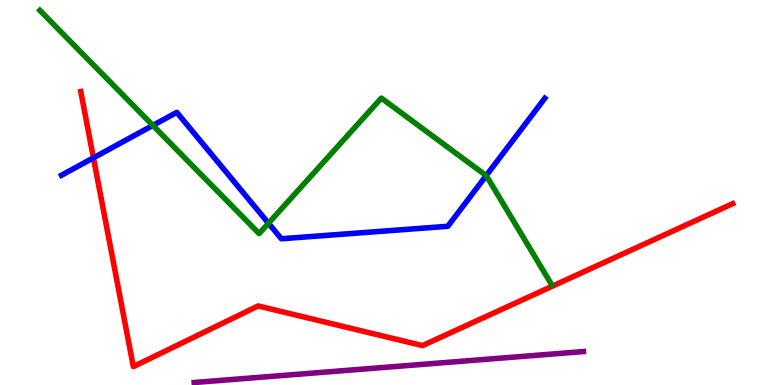[{'lines': ['blue', 'red'], 'intersections': [{'x': 1.21, 'y': 5.9}]}, {'lines': ['green', 'red'], 'intersections': []}, {'lines': ['purple', 'red'], 'intersections': []}, {'lines': ['blue', 'green'], 'intersections': [{'x': 1.97, 'y': 6.74}, {'x': 3.46, 'y': 4.2}, {'x': 6.27, 'y': 5.44}]}, {'lines': ['blue', 'purple'], 'intersections': []}, {'lines': ['green', 'purple'], 'intersections': []}]